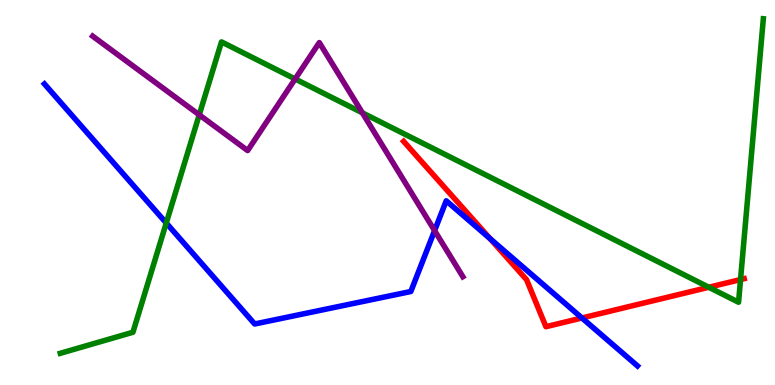[{'lines': ['blue', 'red'], 'intersections': [{'x': 6.32, 'y': 3.8}, {'x': 7.51, 'y': 1.74}]}, {'lines': ['green', 'red'], 'intersections': [{'x': 9.15, 'y': 2.54}, {'x': 9.56, 'y': 2.74}]}, {'lines': ['purple', 'red'], 'intersections': []}, {'lines': ['blue', 'green'], 'intersections': [{'x': 2.15, 'y': 4.21}]}, {'lines': ['blue', 'purple'], 'intersections': [{'x': 5.61, 'y': 4.01}]}, {'lines': ['green', 'purple'], 'intersections': [{'x': 2.57, 'y': 7.02}, {'x': 3.81, 'y': 7.95}, {'x': 4.68, 'y': 7.07}]}]